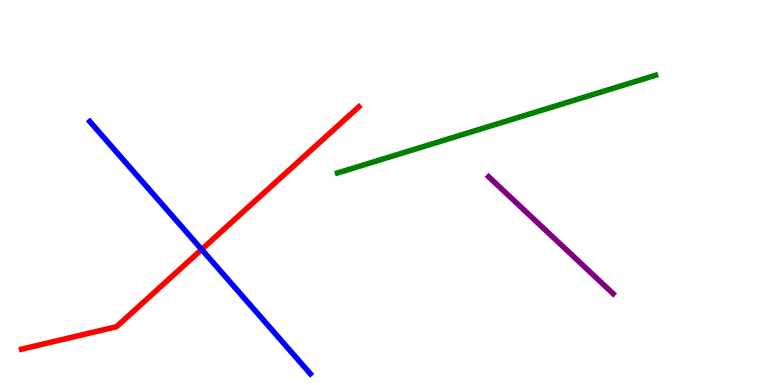[{'lines': ['blue', 'red'], 'intersections': [{'x': 2.6, 'y': 3.52}]}, {'lines': ['green', 'red'], 'intersections': []}, {'lines': ['purple', 'red'], 'intersections': []}, {'lines': ['blue', 'green'], 'intersections': []}, {'lines': ['blue', 'purple'], 'intersections': []}, {'lines': ['green', 'purple'], 'intersections': []}]